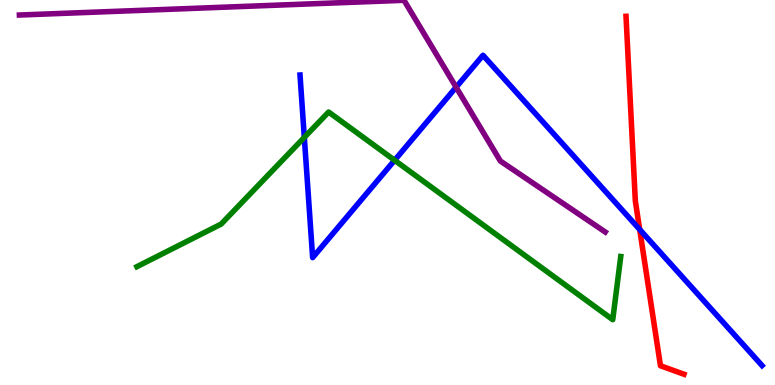[{'lines': ['blue', 'red'], 'intersections': [{'x': 8.25, 'y': 4.04}]}, {'lines': ['green', 'red'], 'intersections': []}, {'lines': ['purple', 'red'], 'intersections': []}, {'lines': ['blue', 'green'], 'intersections': [{'x': 3.93, 'y': 6.43}, {'x': 5.09, 'y': 5.84}]}, {'lines': ['blue', 'purple'], 'intersections': [{'x': 5.89, 'y': 7.73}]}, {'lines': ['green', 'purple'], 'intersections': []}]